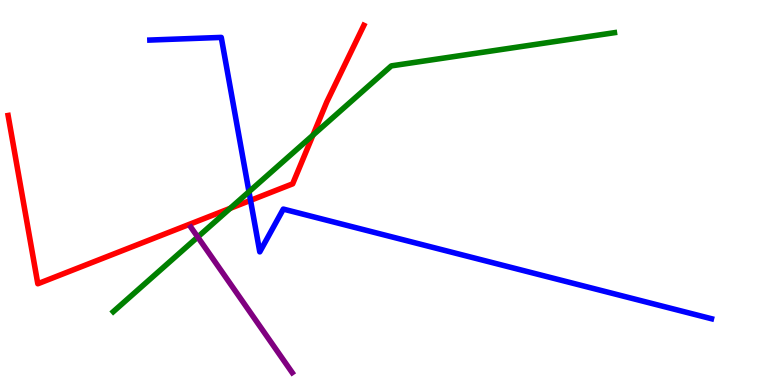[{'lines': ['blue', 'red'], 'intersections': [{'x': 3.23, 'y': 4.8}]}, {'lines': ['green', 'red'], 'intersections': [{'x': 2.97, 'y': 4.59}, {'x': 4.04, 'y': 6.49}]}, {'lines': ['purple', 'red'], 'intersections': []}, {'lines': ['blue', 'green'], 'intersections': [{'x': 3.21, 'y': 5.02}]}, {'lines': ['blue', 'purple'], 'intersections': []}, {'lines': ['green', 'purple'], 'intersections': [{'x': 2.55, 'y': 3.84}]}]